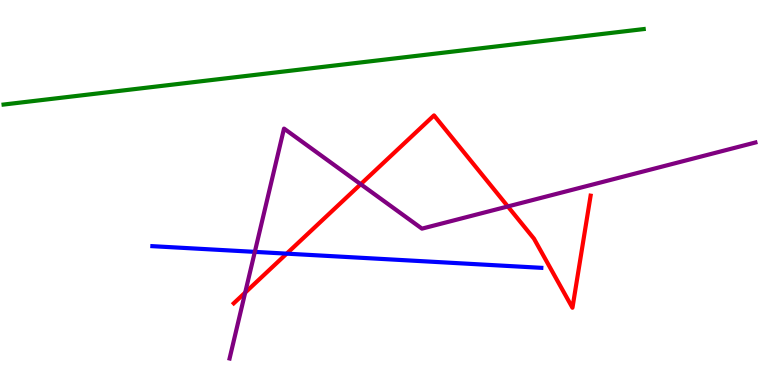[{'lines': ['blue', 'red'], 'intersections': [{'x': 3.7, 'y': 3.41}]}, {'lines': ['green', 'red'], 'intersections': []}, {'lines': ['purple', 'red'], 'intersections': [{'x': 3.16, 'y': 2.4}, {'x': 4.65, 'y': 5.22}, {'x': 6.55, 'y': 4.64}]}, {'lines': ['blue', 'green'], 'intersections': []}, {'lines': ['blue', 'purple'], 'intersections': [{'x': 3.29, 'y': 3.46}]}, {'lines': ['green', 'purple'], 'intersections': []}]